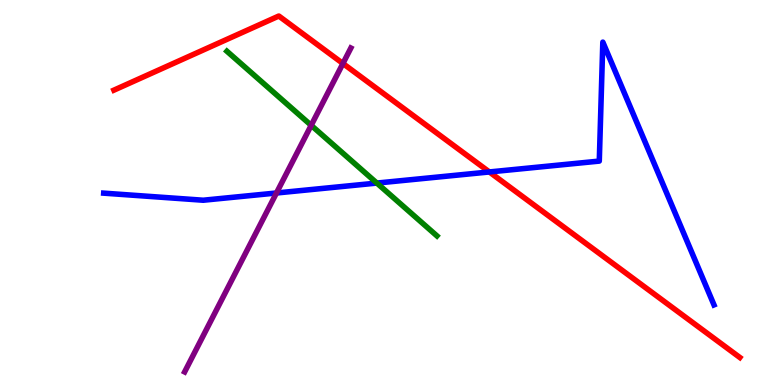[{'lines': ['blue', 'red'], 'intersections': [{'x': 6.31, 'y': 5.53}]}, {'lines': ['green', 'red'], 'intersections': []}, {'lines': ['purple', 'red'], 'intersections': [{'x': 4.42, 'y': 8.35}]}, {'lines': ['blue', 'green'], 'intersections': [{'x': 4.86, 'y': 5.24}]}, {'lines': ['blue', 'purple'], 'intersections': [{'x': 3.57, 'y': 4.99}]}, {'lines': ['green', 'purple'], 'intersections': [{'x': 4.02, 'y': 6.74}]}]